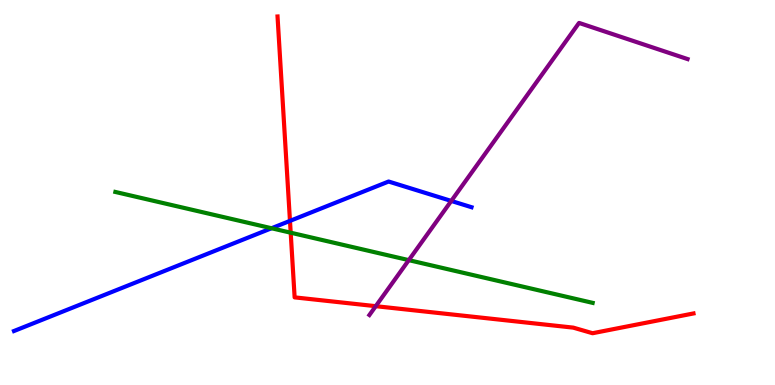[{'lines': ['blue', 'red'], 'intersections': [{'x': 3.74, 'y': 4.26}]}, {'lines': ['green', 'red'], 'intersections': [{'x': 3.75, 'y': 3.96}]}, {'lines': ['purple', 'red'], 'intersections': [{'x': 4.85, 'y': 2.05}]}, {'lines': ['blue', 'green'], 'intersections': [{'x': 3.5, 'y': 4.07}]}, {'lines': ['blue', 'purple'], 'intersections': [{'x': 5.82, 'y': 4.78}]}, {'lines': ['green', 'purple'], 'intersections': [{'x': 5.27, 'y': 3.24}]}]